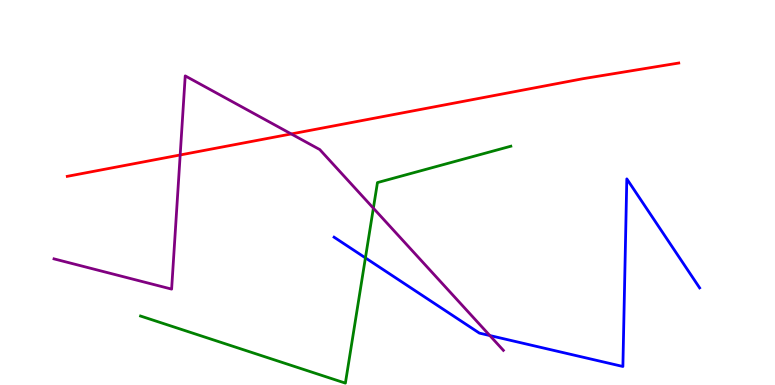[{'lines': ['blue', 'red'], 'intersections': []}, {'lines': ['green', 'red'], 'intersections': []}, {'lines': ['purple', 'red'], 'intersections': [{'x': 2.32, 'y': 5.97}, {'x': 3.76, 'y': 6.52}]}, {'lines': ['blue', 'green'], 'intersections': [{'x': 4.72, 'y': 3.3}]}, {'lines': ['blue', 'purple'], 'intersections': [{'x': 6.32, 'y': 1.28}]}, {'lines': ['green', 'purple'], 'intersections': [{'x': 4.82, 'y': 4.59}]}]